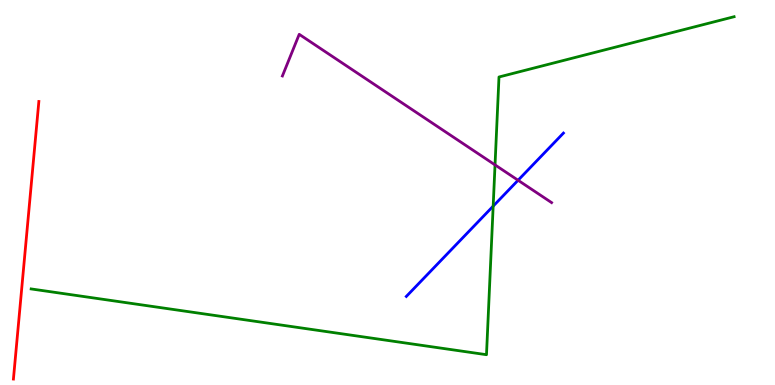[{'lines': ['blue', 'red'], 'intersections': []}, {'lines': ['green', 'red'], 'intersections': []}, {'lines': ['purple', 'red'], 'intersections': []}, {'lines': ['blue', 'green'], 'intersections': [{'x': 6.36, 'y': 4.65}]}, {'lines': ['blue', 'purple'], 'intersections': [{'x': 6.68, 'y': 5.32}]}, {'lines': ['green', 'purple'], 'intersections': [{'x': 6.39, 'y': 5.72}]}]